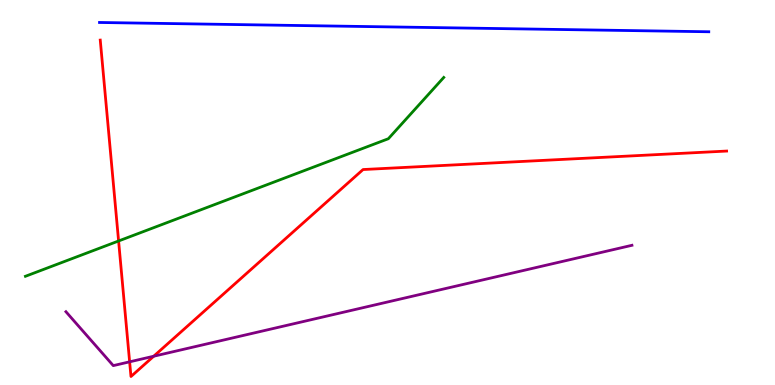[{'lines': ['blue', 'red'], 'intersections': []}, {'lines': ['green', 'red'], 'intersections': [{'x': 1.53, 'y': 3.74}]}, {'lines': ['purple', 'red'], 'intersections': [{'x': 1.67, 'y': 0.602}, {'x': 1.98, 'y': 0.747}]}, {'lines': ['blue', 'green'], 'intersections': []}, {'lines': ['blue', 'purple'], 'intersections': []}, {'lines': ['green', 'purple'], 'intersections': []}]